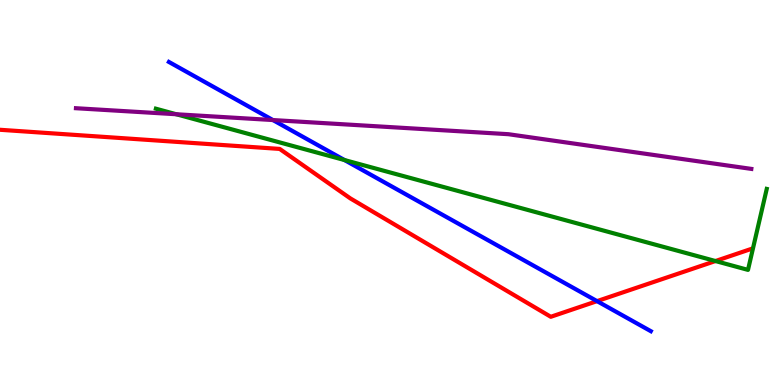[{'lines': ['blue', 'red'], 'intersections': [{'x': 7.7, 'y': 2.18}]}, {'lines': ['green', 'red'], 'intersections': [{'x': 9.23, 'y': 3.22}]}, {'lines': ['purple', 'red'], 'intersections': []}, {'lines': ['blue', 'green'], 'intersections': [{'x': 4.45, 'y': 5.84}]}, {'lines': ['blue', 'purple'], 'intersections': [{'x': 3.52, 'y': 6.88}]}, {'lines': ['green', 'purple'], 'intersections': [{'x': 2.27, 'y': 7.03}]}]